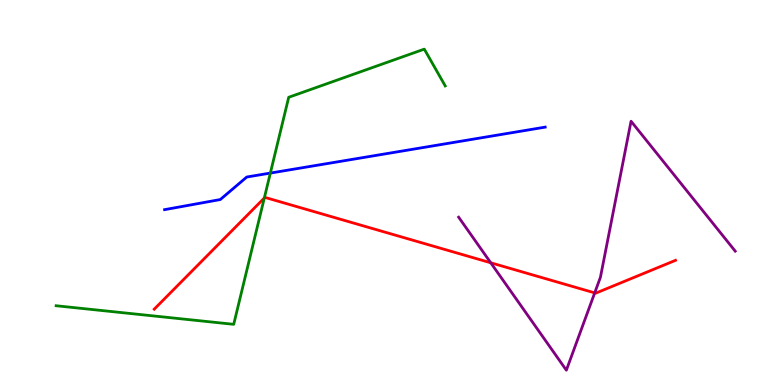[{'lines': ['blue', 'red'], 'intersections': []}, {'lines': ['green', 'red'], 'intersections': [{'x': 3.41, 'y': 4.86}]}, {'lines': ['purple', 'red'], 'intersections': [{'x': 6.33, 'y': 3.17}, {'x': 7.67, 'y': 2.39}]}, {'lines': ['blue', 'green'], 'intersections': [{'x': 3.49, 'y': 5.5}]}, {'lines': ['blue', 'purple'], 'intersections': []}, {'lines': ['green', 'purple'], 'intersections': []}]